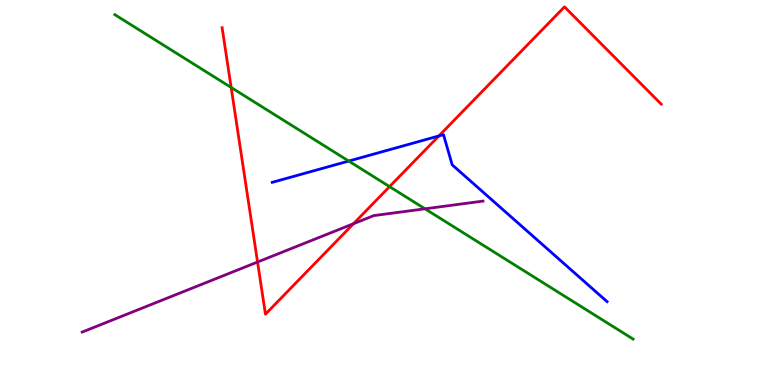[{'lines': ['blue', 'red'], 'intersections': [{'x': 5.66, 'y': 6.47}]}, {'lines': ['green', 'red'], 'intersections': [{'x': 2.98, 'y': 7.73}, {'x': 5.03, 'y': 5.15}]}, {'lines': ['purple', 'red'], 'intersections': [{'x': 3.32, 'y': 3.19}, {'x': 4.56, 'y': 4.19}]}, {'lines': ['blue', 'green'], 'intersections': [{'x': 4.5, 'y': 5.82}]}, {'lines': ['blue', 'purple'], 'intersections': []}, {'lines': ['green', 'purple'], 'intersections': [{'x': 5.48, 'y': 4.58}]}]